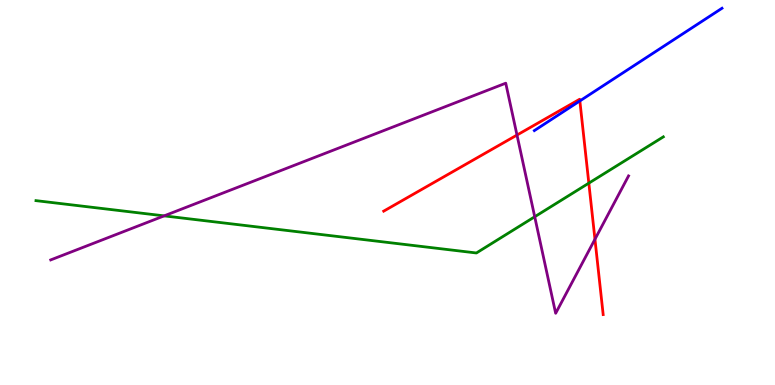[{'lines': ['blue', 'red'], 'intersections': [{'x': 7.48, 'y': 7.38}]}, {'lines': ['green', 'red'], 'intersections': [{'x': 7.6, 'y': 5.24}]}, {'lines': ['purple', 'red'], 'intersections': [{'x': 6.67, 'y': 6.49}, {'x': 7.68, 'y': 3.79}]}, {'lines': ['blue', 'green'], 'intersections': []}, {'lines': ['blue', 'purple'], 'intersections': []}, {'lines': ['green', 'purple'], 'intersections': [{'x': 2.12, 'y': 4.39}, {'x': 6.9, 'y': 4.37}]}]